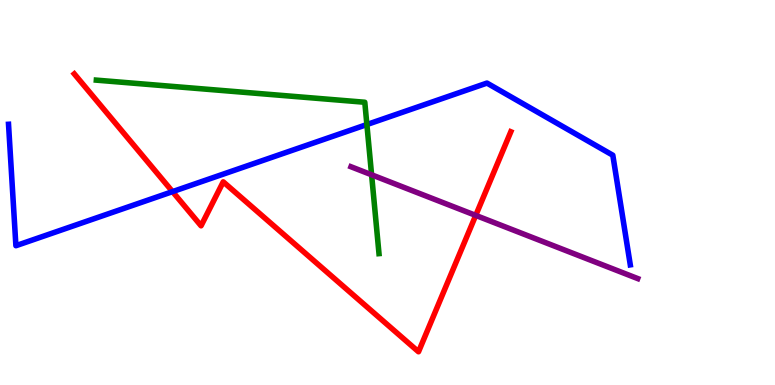[{'lines': ['blue', 'red'], 'intersections': [{'x': 2.23, 'y': 5.02}]}, {'lines': ['green', 'red'], 'intersections': []}, {'lines': ['purple', 'red'], 'intersections': [{'x': 6.14, 'y': 4.41}]}, {'lines': ['blue', 'green'], 'intersections': [{'x': 4.73, 'y': 6.77}]}, {'lines': ['blue', 'purple'], 'intersections': []}, {'lines': ['green', 'purple'], 'intersections': [{'x': 4.79, 'y': 5.46}]}]